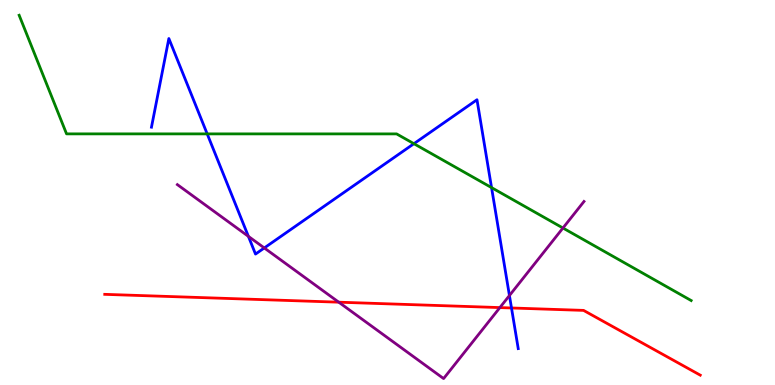[{'lines': ['blue', 'red'], 'intersections': [{'x': 6.6, 'y': 2.0}]}, {'lines': ['green', 'red'], 'intersections': []}, {'lines': ['purple', 'red'], 'intersections': [{'x': 4.37, 'y': 2.15}, {'x': 6.45, 'y': 2.01}]}, {'lines': ['blue', 'green'], 'intersections': [{'x': 2.67, 'y': 6.52}, {'x': 5.34, 'y': 6.27}, {'x': 6.34, 'y': 5.13}]}, {'lines': ['blue', 'purple'], 'intersections': [{'x': 3.21, 'y': 3.86}, {'x': 3.41, 'y': 3.56}, {'x': 6.57, 'y': 2.32}]}, {'lines': ['green', 'purple'], 'intersections': [{'x': 7.26, 'y': 4.08}]}]